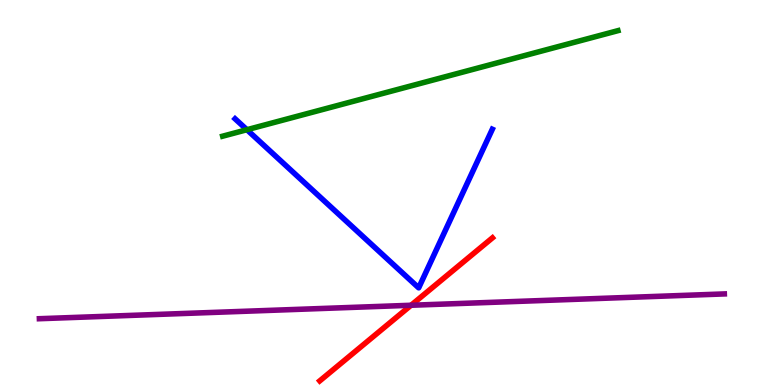[{'lines': ['blue', 'red'], 'intersections': []}, {'lines': ['green', 'red'], 'intersections': []}, {'lines': ['purple', 'red'], 'intersections': [{'x': 5.3, 'y': 2.07}]}, {'lines': ['blue', 'green'], 'intersections': [{'x': 3.19, 'y': 6.63}]}, {'lines': ['blue', 'purple'], 'intersections': []}, {'lines': ['green', 'purple'], 'intersections': []}]